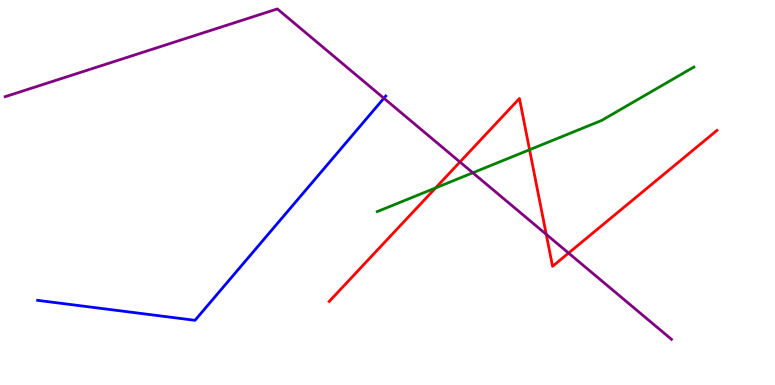[{'lines': ['blue', 'red'], 'intersections': []}, {'lines': ['green', 'red'], 'intersections': [{'x': 5.62, 'y': 5.12}, {'x': 6.83, 'y': 6.11}]}, {'lines': ['purple', 'red'], 'intersections': [{'x': 5.93, 'y': 5.79}, {'x': 7.05, 'y': 3.91}, {'x': 7.34, 'y': 3.43}]}, {'lines': ['blue', 'green'], 'intersections': []}, {'lines': ['blue', 'purple'], 'intersections': [{'x': 4.95, 'y': 7.45}]}, {'lines': ['green', 'purple'], 'intersections': [{'x': 6.1, 'y': 5.51}]}]